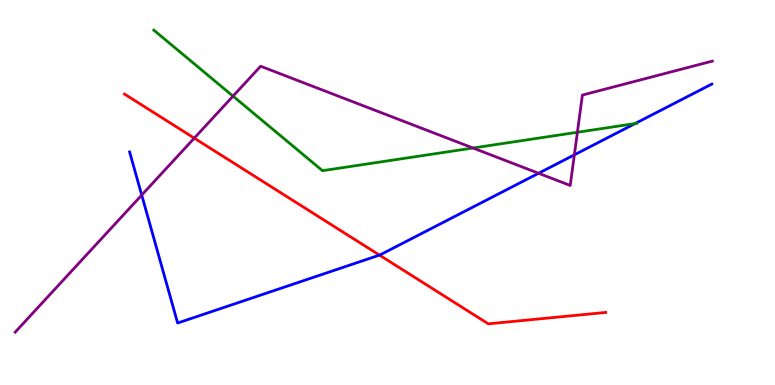[{'lines': ['blue', 'red'], 'intersections': [{'x': 4.9, 'y': 3.37}]}, {'lines': ['green', 'red'], 'intersections': []}, {'lines': ['purple', 'red'], 'intersections': [{'x': 2.51, 'y': 6.41}]}, {'lines': ['blue', 'green'], 'intersections': [{'x': 8.19, 'y': 6.79}]}, {'lines': ['blue', 'purple'], 'intersections': [{'x': 1.83, 'y': 4.93}, {'x': 6.95, 'y': 5.5}, {'x': 7.41, 'y': 5.98}]}, {'lines': ['green', 'purple'], 'intersections': [{'x': 3.01, 'y': 7.5}, {'x': 6.1, 'y': 6.16}, {'x': 7.45, 'y': 6.56}]}]